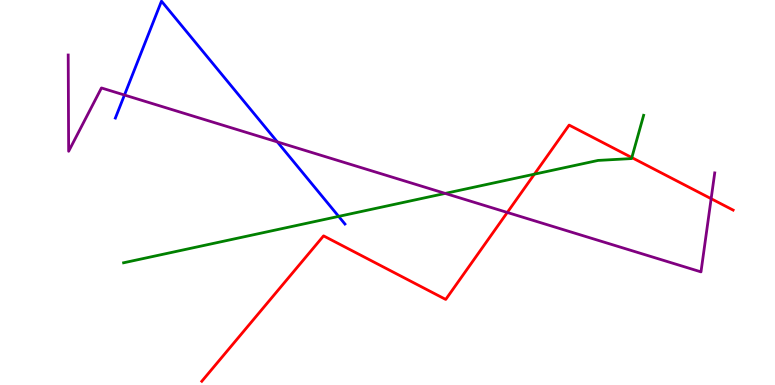[{'lines': ['blue', 'red'], 'intersections': []}, {'lines': ['green', 'red'], 'intersections': [{'x': 6.9, 'y': 5.48}, {'x': 8.15, 'y': 5.91}]}, {'lines': ['purple', 'red'], 'intersections': [{'x': 6.55, 'y': 4.48}, {'x': 9.18, 'y': 4.84}]}, {'lines': ['blue', 'green'], 'intersections': [{'x': 4.37, 'y': 4.38}]}, {'lines': ['blue', 'purple'], 'intersections': [{'x': 1.61, 'y': 7.53}, {'x': 3.58, 'y': 6.31}]}, {'lines': ['green', 'purple'], 'intersections': [{'x': 5.74, 'y': 4.98}]}]